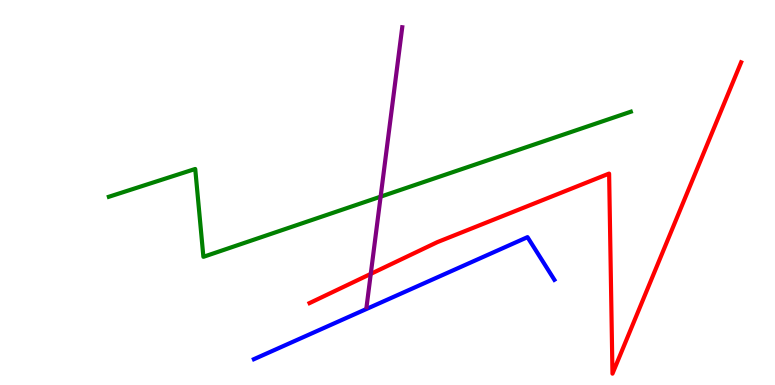[{'lines': ['blue', 'red'], 'intersections': []}, {'lines': ['green', 'red'], 'intersections': []}, {'lines': ['purple', 'red'], 'intersections': [{'x': 4.78, 'y': 2.89}]}, {'lines': ['blue', 'green'], 'intersections': []}, {'lines': ['blue', 'purple'], 'intersections': []}, {'lines': ['green', 'purple'], 'intersections': [{'x': 4.91, 'y': 4.89}]}]